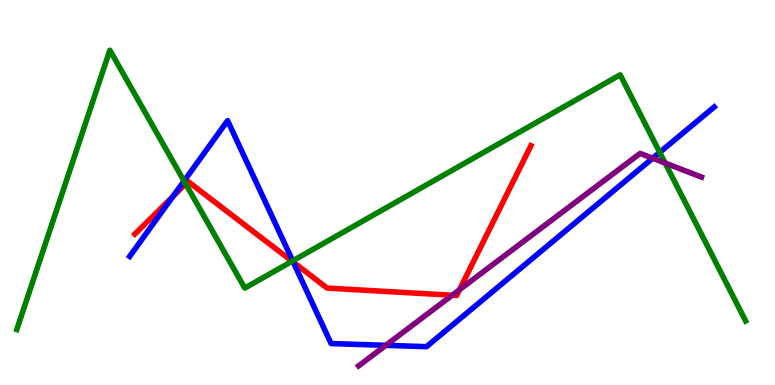[{'lines': ['blue', 'red'], 'intersections': [{'x': 2.23, 'y': 4.9}, {'x': 3.78, 'y': 3.19}]}, {'lines': ['green', 'red'], 'intersections': [{'x': 2.4, 'y': 5.22}, {'x': 3.77, 'y': 3.21}]}, {'lines': ['purple', 'red'], 'intersections': [{'x': 5.83, 'y': 2.33}, {'x': 5.93, 'y': 2.47}]}, {'lines': ['blue', 'green'], 'intersections': [{'x': 2.37, 'y': 5.3}, {'x': 3.78, 'y': 3.22}, {'x': 8.51, 'y': 6.04}]}, {'lines': ['blue', 'purple'], 'intersections': [{'x': 4.98, 'y': 1.03}, {'x': 8.42, 'y': 5.89}]}, {'lines': ['green', 'purple'], 'intersections': [{'x': 8.58, 'y': 5.76}]}]